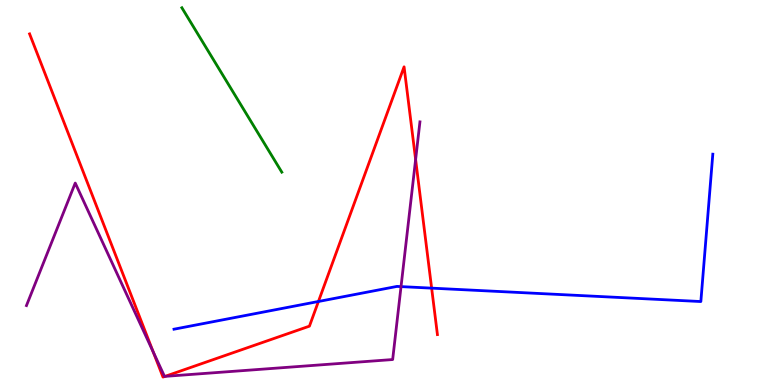[{'lines': ['blue', 'red'], 'intersections': [{'x': 4.11, 'y': 2.17}, {'x': 5.57, 'y': 2.52}]}, {'lines': ['green', 'red'], 'intersections': []}, {'lines': ['purple', 'red'], 'intersections': [{'x': 1.98, 'y': 0.86}, {'x': 2.13, 'y': 0.224}, {'x': 5.36, 'y': 5.86}]}, {'lines': ['blue', 'green'], 'intersections': []}, {'lines': ['blue', 'purple'], 'intersections': [{'x': 5.17, 'y': 2.56}]}, {'lines': ['green', 'purple'], 'intersections': []}]